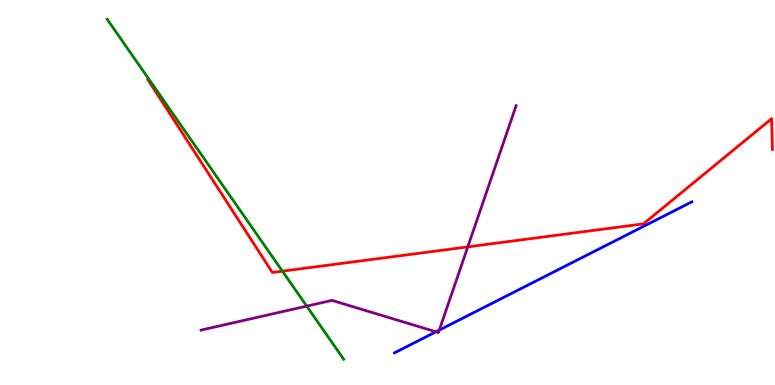[{'lines': ['blue', 'red'], 'intersections': []}, {'lines': ['green', 'red'], 'intersections': [{'x': 3.64, 'y': 2.96}]}, {'lines': ['purple', 'red'], 'intersections': [{'x': 6.04, 'y': 3.59}]}, {'lines': ['blue', 'green'], 'intersections': []}, {'lines': ['blue', 'purple'], 'intersections': [{'x': 5.63, 'y': 1.38}, {'x': 5.67, 'y': 1.43}]}, {'lines': ['green', 'purple'], 'intersections': [{'x': 3.96, 'y': 2.05}]}]